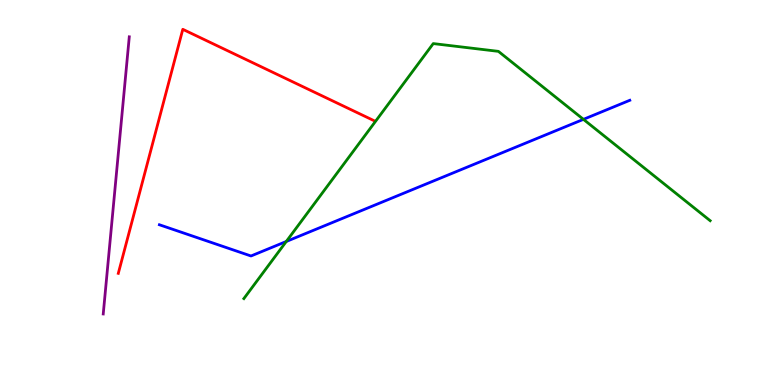[{'lines': ['blue', 'red'], 'intersections': []}, {'lines': ['green', 'red'], 'intersections': []}, {'lines': ['purple', 'red'], 'intersections': []}, {'lines': ['blue', 'green'], 'intersections': [{'x': 3.69, 'y': 3.73}, {'x': 7.53, 'y': 6.9}]}, {'lines': ['blue', 'purple'], 'intersections': []}, {'lines': ['green', 'purple'], 'intersections': []}]